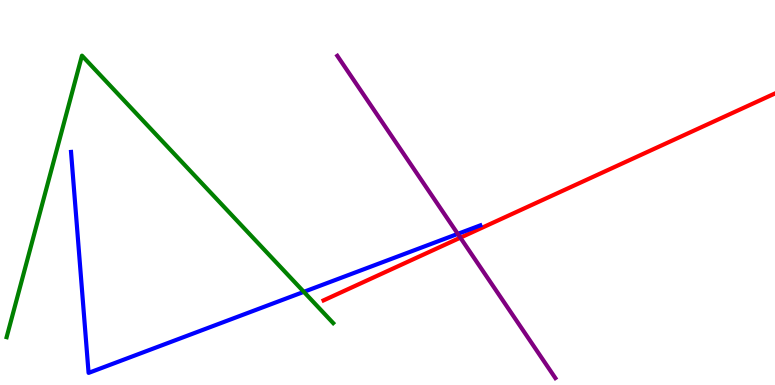[{'lines': ['blue', 'red'], 'intersections': []}, {'lines': ['green', 'red'], 'intersections': []}, {'lines': ['purple', 'red'], 'intersections': [{'x': 5.94, 'y': 3.83}]}, {'lines': ['blue', 'green'], 'intersections': [{'x': 3.92, 'y': 2.42}]}, {'lines': ['blue', 'purple'], 'intersections': [{'x': 5.91, 'y': 3.93}]}, {'lines': ['green', 'purple'], 'intersections': []}]